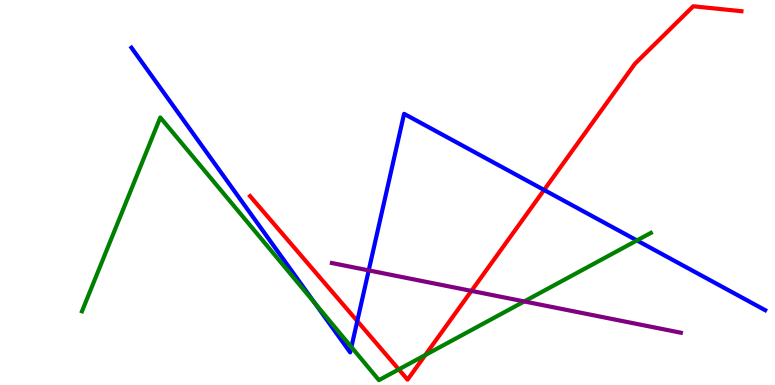[{'lines': ['blue', 'red'], 'intersections': [{'x': 4.61, 'y': 1.66}, {'x': 7.02, 'y': 5.07}]}, {'lines': ['green', 'red'], 'intersections': [{'x': 5.15, 'y': 0.405}, {'x': 5.49, 'y': 0.778}]}, {'lines': ['purple', 'red'], 'intersections': [{'x': 6.08, 'y': 2.44}]}, {'lines': ['blue', 'green'], 'intersections': [{'x': 4.06, 'y': 2.13}, {'x': 4.53, 'y': 0.985}, {'x': 8.22, 'y': 3.75}]}, {'lines': ['blue', 'purple'], 'intersections': [{'x': 4.76, 'y': 2.98}]}, {'lines': ['green', 'purple'], 'intersections': [{'x': 6.76, 'y': 2.17}]}]